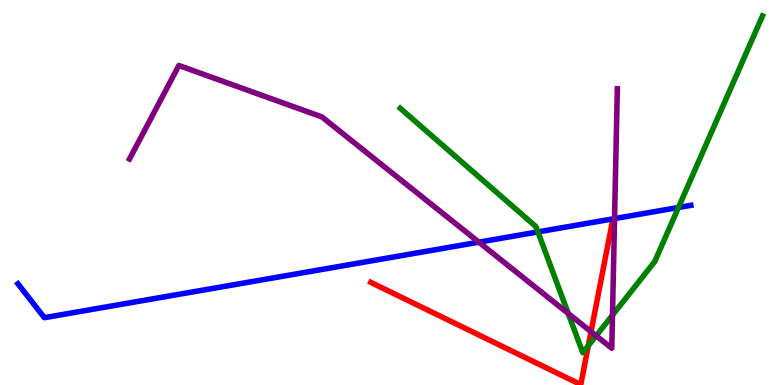[{'lines': ['blue', 'red'], 'intersections': []}, {'lines': ['green', 'red'], 'intersections': [{'x': 7.59, 'y': 1.02}]}, {'lines': ['purple', 'red'], 'intersections': [{'x': 7.63, 'y': 1.38}]}, {'lines': ['blue', 'green'], 'intersections': [{'x': 6.94, 'y': 3.98}, {'x': 8.75, 'y': 4.61}]}, {'lines': ['blue', 'purple'], 'intersections': [{'x': 6.18, 'y': 3.71}, {'x': 7.93, 'y': 4.32}]}, {'lines': ['green', 'purple'], 'intersections': [{'x': 7.33, 'y': 1.86}, {'x': 7.69, 'y': 1.28}, {'x': 7.9, 'y': 1.82}]}]